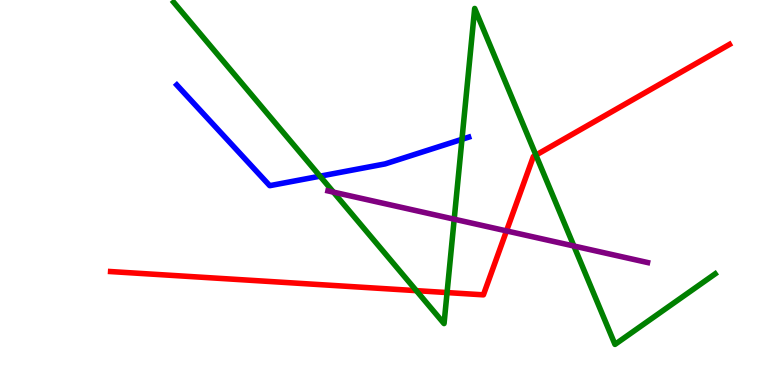[{'lines': ['blue', 'red'], 'intersections': []}, {'lines': ['green', 'red'], 'intersections': [{'x': 5.37, 'y': 2.45}, {'x': 5.77, 'y': 2.4}, {'x': 6.92, 'y': 5.97}]}, {'lines': ['purple', 'red'], 'intersections': [{'x': 6.54, 'y': 4.0}]}, {'lines': ['blue', 'green'], 'intersections': [{'x': 4.13, 'y': 5.42}, {'x': 5.96, 'y': 6.38}]}, {'lines': ['blue', 'purple'], 'intersections': []}, {'lines': ['green', 'purple'], 'intersections': [{'x': 4.3, 'y': 5.01}, {'x': 5.86, 'y': 4.31}, {'x': 7.41, 'y': 3.61}]}]